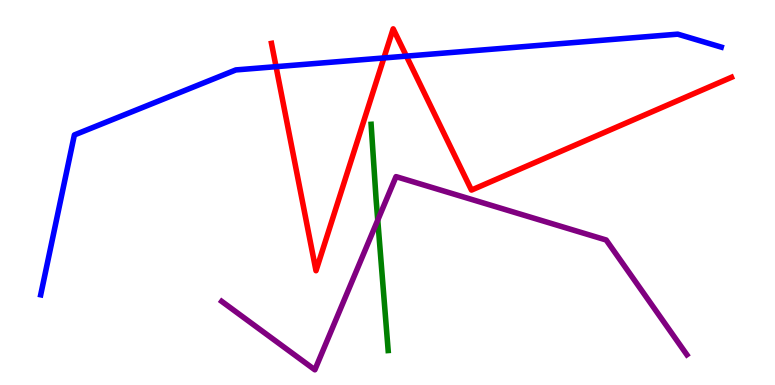[{'lines': ['blue', 'red'], 'intersections': [{'x': 3.56, 'y': 8.27}, {'x': 4.95, 'y': 8.49}, {'x': 5.24, 'y': 8.54}]}, {'lines': ['green', 'red'], 'intersections': []}, {'lines': ['purple', 'red'], 'intersections': []}, {'lines': ['blue', 'green'], 'intersections': []}, {'lines': ['blue', 'purple'], 'intersections': []}, {'lines': ['green', 'purple'], 'intersections': [{'x': 4.87, 'y': 4.28}]}]